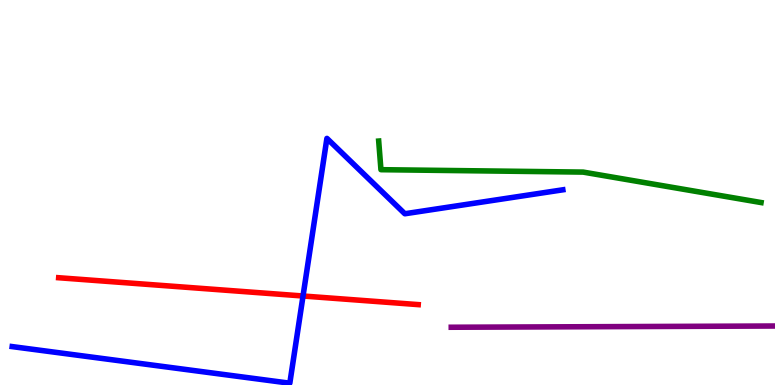[{'lines': ['blue', 'red'], 'intersections': [{'x': 3.91, 'y': 2.31}]}, {'lines': ['green', 'red'], 'intersections': []}, {'lines': ['purple', 'red'], 'intersections': []}, {'lines': ['blue', 'green'], 'intersections': []}, {'lines': ['blue', 'purple'], 'intersections': []}, {'lines': ['green', 'purple'], 'intersections': []}]